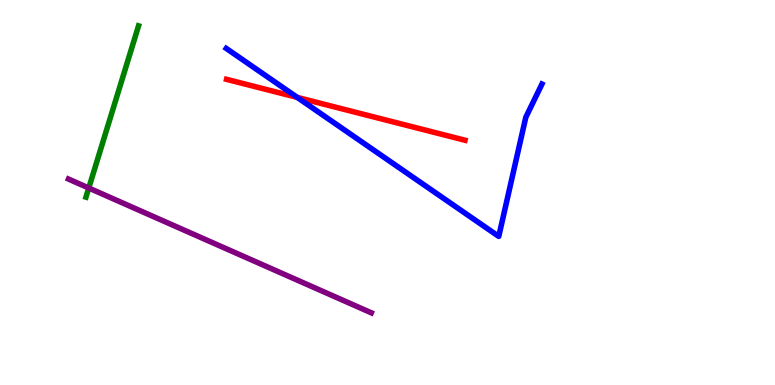[{'lines': ['blue', 'red'], 'intersections': [{'x': 3.84, 'y': 7.47}]}, {'lines': ['green', 'red'], 'intersections': []}, {'lines': ['purple', 'red'], 'intersections': []}, {'lines': ['blue', 'green'], 'intersections': []}, {'lines': ['blue', 'purple'], 'intersections': []}, {'lines': ['green', 'purple'], 'intersections': [{'x': 1.15, 'y': 5.12}]}]